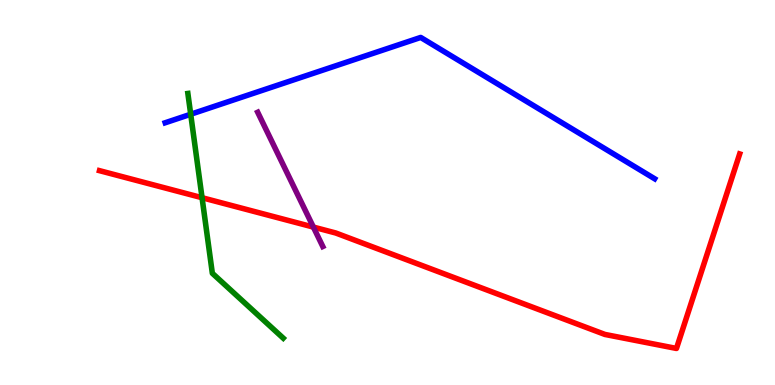[{'lines': ['blue', 'red'], 'intersections': []}, {'lines': ['green', 'red'], 'intersections': [{'x': 2.61, 'y': 4.86}]}, {'lines': ['purple', 'red'], 'intersections': [{'x': 4.04, 'y': 4.1}]}, {'lines': ['blue', 'green'], 'intersections': [{'x': 2.46, 'y': 7.03}]}, {'lines': ['blue', 'purple'], 'intersections': []}, {'lines': ['green', 'purple'], 'intersections': []}]